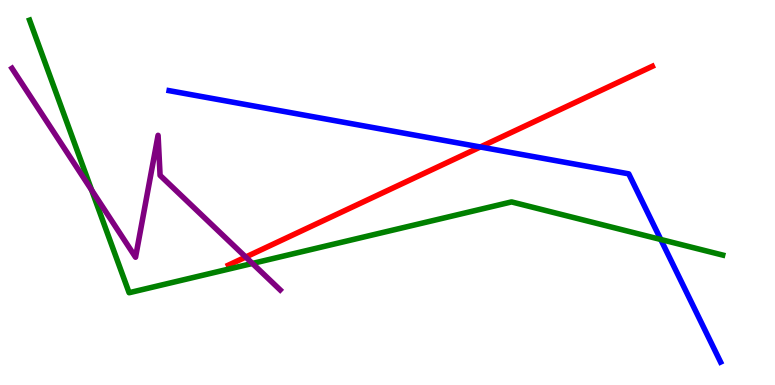[{'lines': ['blue', 'red'], 'intersections': [{'x': 6.2, 'y': 6.18}]}, {'lines': ['green', 'red'], 'intersections': []}, {'lines': ['purple', 'red'], 'intersections': [{'x': 3.17, 'y': 3.32}]}, {'lines': ['blue', 'green'], 'intersections': [{'x': 8.53, 'y': 3.78}]}, {'lines': ['blue', 'purple'], 'intersections': []}, {'lines': ['green', 'purple'], 'intersections': [{'x': 1.18, 'y': 5.06}, {'x': 3.26, 'y': 3.16}]}]